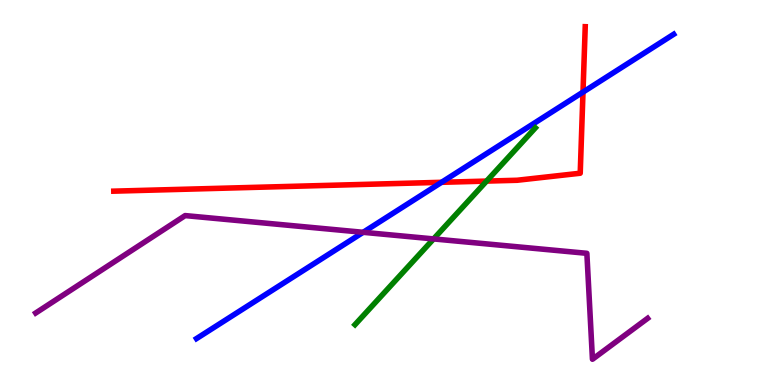[{'lines': ['blue', 'red'], 'intersections': [{'x': 5.7, 'y': 5.26}, {'x': 7.52, 'y': 7.61}]}, {'lines': ['green', 'red'], 'intersections': [{'x': 6.28, 'y': 5.3}]}, {'lines': ['purple', 'red'], 'intersections': []}, {'lines': ['blue', 'green'], 'intersections': []}, {'lines': ['blue', 'purple'], 'intersections': [{'x': 4.69, 'y': 3.97}]}, {'lines': ['green', 'purple'], 'intersections': [{'x': 5.59, 'y': 3.79}]}]